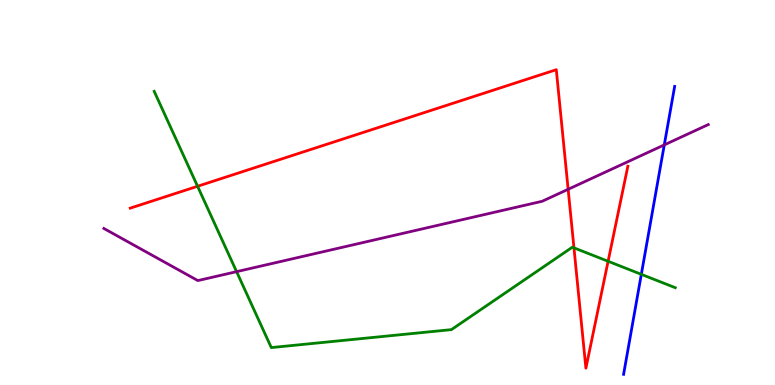[{'lines': ['blue', 'red'], 'intersections': []}, {'lines': ['green', 'red'], 'intersections': [{'x': 2.55, 'y': 5.16}, {'x': 7.41, 'y': 3.56}, {'x': 7.85, 'y': 3.21}]}, {'lines': ['purple', 'red'], 'intersections': [{'x': 7.33, 'y': 5.08}]}, {'lines': ['blue', 'green'], 'intersections': [{'x': 8.28, 'y': 2.87}]}, {'lines': ['blue', 'purple'], 'intersections': [{'x': 8.57, 'y': 6.24}]}, {'lines': ['green', 'purple'], 'intersections': [{'x': 3.05, 'y': 2.94}]}]